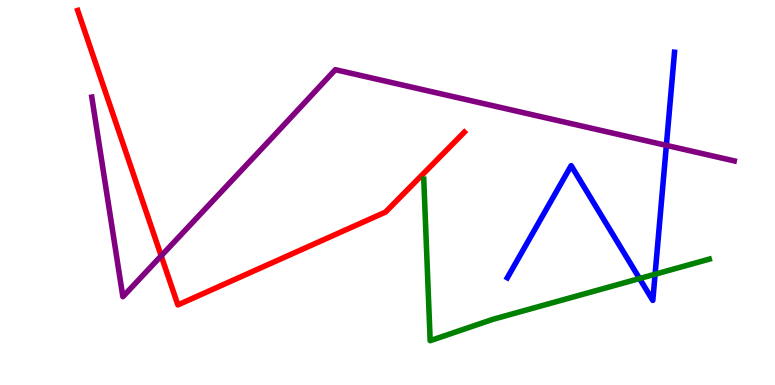[{'lines': ['blue', 'red'], 'intersections': []}, {'lines': ['green', 'red'], 'intersections': []}, {'lines': ['purple', 'red'], 'intersections': [{'x': 2.08, 'y': 3.35}]}, {'lines': ['blue', 'green'], 'intersections': [{'x': 8.25, 'y': 2.77}, {'x': 8.45, 'y': 2.88}]}, {'lines': ['blue', 'purple'], 'intersections': [{'x': 8.6, 'y': 6.22}]}, {'lines': ['green', 'purple'], 'intersections': []}]